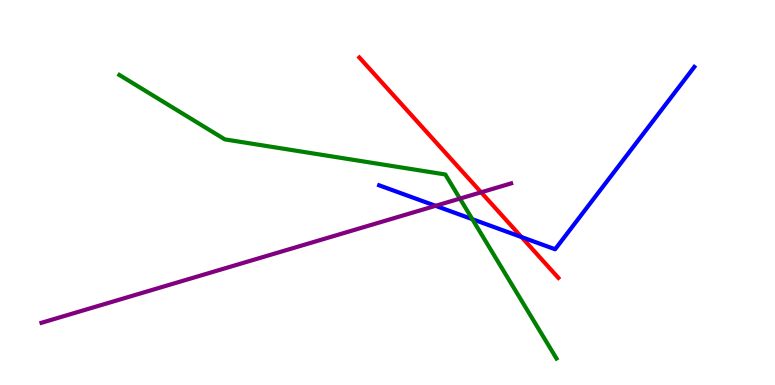[{'lines': ['blue', 'red'], 'intersections': [{'x': 6.73, 'y': 3.84}]}, {'lines': ['green', 'red'], 'intersections': []}, {'lines': ['purple', 'red'], 'intersections': [{'x': 6.21, 'y': 5.01}]}, {'lines': ['blue', 'green'], 'intersections': [{'x': 6.09, 'y': 4.31}]}, {'lines': ['blue', 'purple'], 'intersections': [{'x': 5.62, 'y': 4.65}]}, {'lines': ['green', 'purple'], 'intersections': [{'x': 5.93, 'y': 4.84}]}]